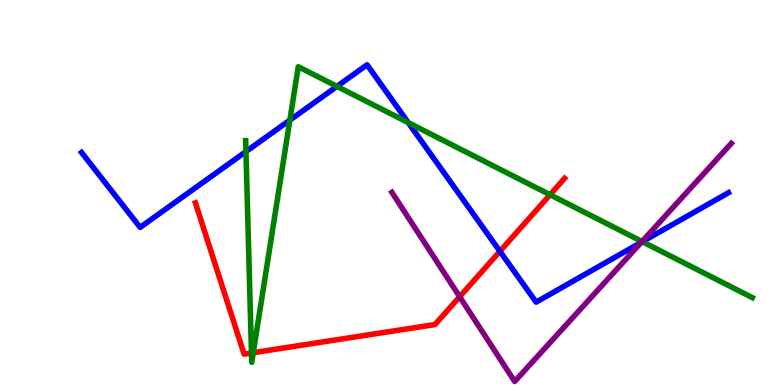[{'lines': ['blue', 'red'], 'intersections': [{'x': 6.45, 'y': 3.47}]}, {'lines': ['green', 'red'], 'intersections': [{'x': 3.24, 'y': 0.832}, {'x': 3.27, 'y': 0.839}, {'x': 7.1, 'y': 4.94}]}, {'lines': ['purple', 'red'], 'intersections': [{'x': 5.93, 'y': 2.29}]}, {'lines': ['blue', 'green'], 'intersections': [{'x': 3.17, 'y': 6.06}, {'x': 3.74, 'y': 6.88}, {'x': 4.35, 'y': 7.76}, {'x': 5.27, 'y': 6.81}, {'x': 8.29, 'y': 3.72}]}, {'lines': ['blue', 'purple'], 'intersections': [{'x': 8.27, 'y': 3.71}]}, {'lines': ['green', 'purple'], 'intersections': [{'x': 8.28, 'y': 3.73}]}]